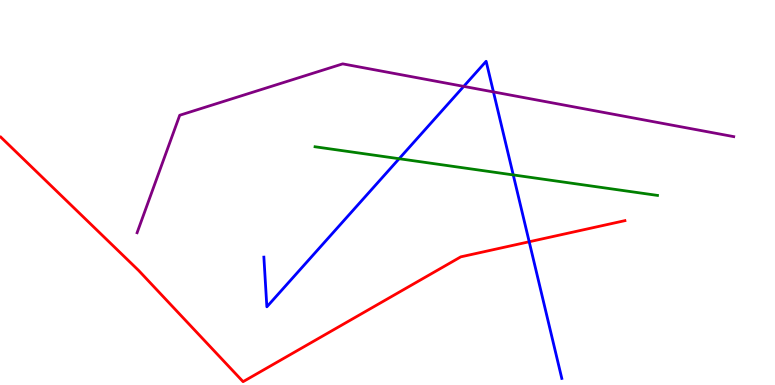[{'lines': ['blue', 'red'], 'intersections': [{'x': 6.83, 'y': 3.72}]}, {'lines': ['green', 'red'], 'intersections': []}, {'lines': ['purple', 'red'], 'intersections': []}, {'lines': ['blue', 'green'], 'intersections': [{'x': 5.15, 'y': 5.88}, {'x': 6.62, 'y': 5.46}]}, {'lines': ['blue', 'purple'], 'intersections': [{'x': 5.98, 'y': 7.76}, {'x': 6.37, 'y': 7.61}]}, {'lines': ['green', 'purple'], 'intersections': []}]